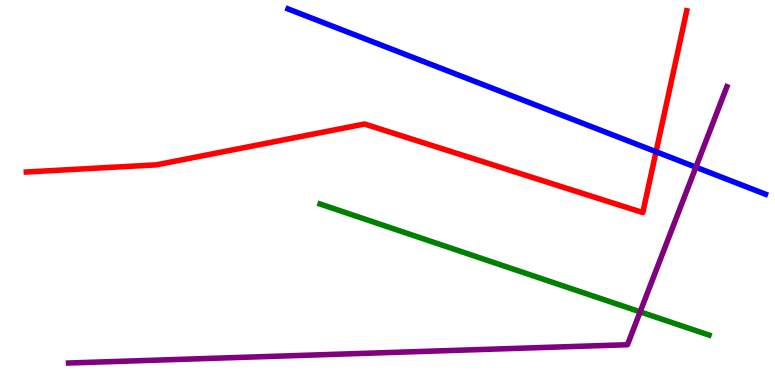[{'lines': ['blue', 'red'], 'intersections': [{'x': 8.47, 'y': 6.06}]}, {'lines': ['green', 'red'], 'intersections': []}, {'lines': ['purple', 'red'], 'intersections': []}, {'lines': ['blue', 'green'], 'intersections': []}, {'lines': ['blue', 'purple'], 'intersections': [{'x': 8.98, 'y': 5.66}]}, {'lines': ['green', 'purple'], 'intersections': [{'x': 8.26, 'y': 1.9}]}]